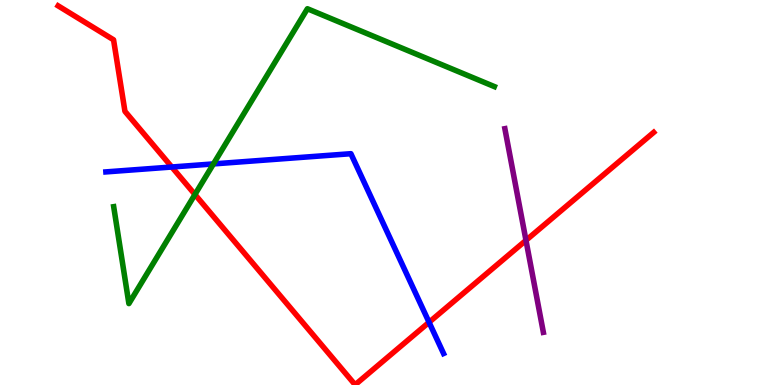[{'lines': ['blue', 'red'], 'intersections': [{'x': 2.22, 'y': 5.66}, {'x': 5.54, 'y': 1.63}]}, {'lines': ['green', 'red'], 'intersections': [{'x': 2.52, 'y': 4.95}]}, {'lines': ['purple', 'red'], 'intersections': [{'x': 6.79, 'y': 3.76}]}, {'lines': ['blue', 'green'], 'intersections': [{'x': 2.75, 'y': 5.74}]}, {'lines': ['blue', 'purple'], 'intersections': []}, {'lines': ['green', 'purple'], 'intersections': []}]